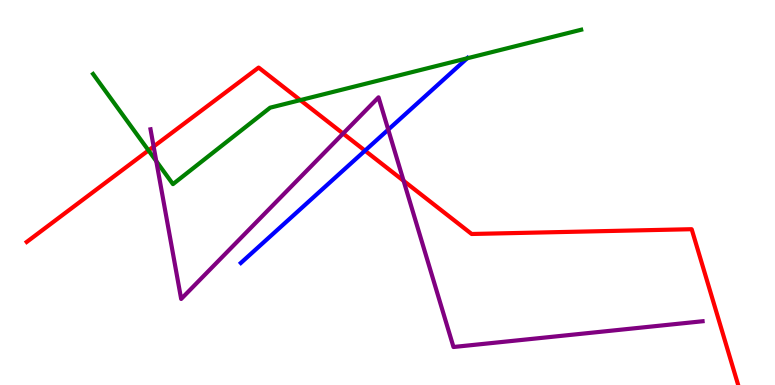[{'lines': ['blue', 'red'], 'intersections': [{'x': 4.71, 'y': 6.09}]}, {'lines': ['green', 'red'], 'intersections': [{'x': 1.92, 'y': 6.09}, {'x': 3.87, 'y': 7.4}]}, {'lines': ['purple', 'red'], 'intersections': [{'x': 1.98, 'y': 6.19}, {'x': 4.43, 'y': 6.53}, {'x': 5.21, 'y': 5.3}]}, {'lines': ['blue', 'green'], 'intersections': [{'x': 6.03, 'y': 8.49}]}, {'lines': ['blue', 'purple'], 'intersections': [{'x': 5.01, 'y': 6.63}]}, {'lines': ['green', 'purple'], 'intersections': [{'x': 2.02, 'y': 5.81}]}]